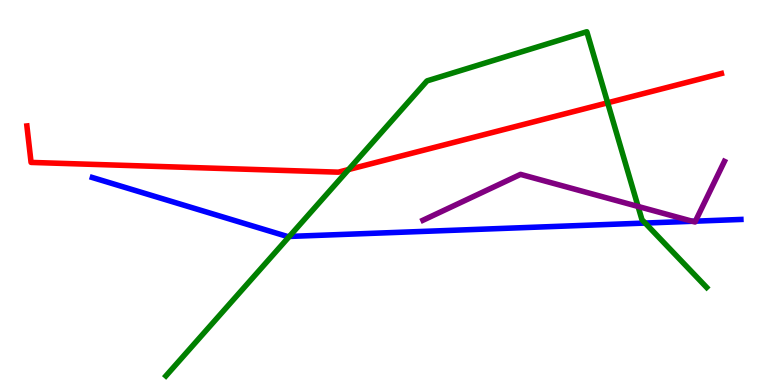[{'lines': ['blue', 'red'], 'intersections': []}, {'lines': ['green', 'red'], 'intersections': [{'x': 4.5, 'y': 5.6}, {'x': 7.84, 'y': 7.33}]}, {'lines': ['purple', 'red'], 'intersections': []}, {'lines': ['blue', 'green'], 'intersections': [{'x': 3.73, 'y': 3.86}, {'x': 8.32, 'y': 4.21}]}, {'lines': ['blue', 'purple'], 'intersections': [{'x': 8.93, 'y': 4.25}, {'x': 8.97, 'y': 4.26}]}, {'lines': ['green', 'purple'], 'intersections': [{'x': 8.23, 'y': 4.64}]}]